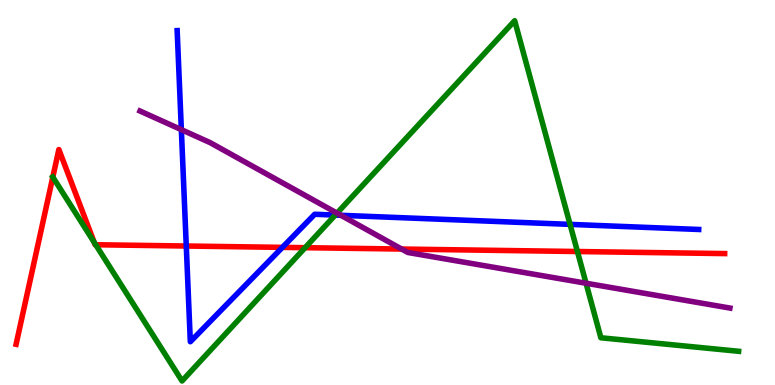[{'lines': ['blue', 'red'], 'intersections': [{'x': 2.4, 'y': 3.61}, {'x': 3.64, 'y': 3.57}]}, {'lines': ['green', 'red'], 'intersections': [{'x': 0.681, 'y': 5.4}, {'x': 1.22, 'y': 3.7}, {'x': 1.23, 'y': 3.64}, {'x': 3.94, 'y': 3.57}, {'x': 7.45, 'y': 3.47}]}, {'lines': ['purple', 'red'], 'intersections': [{'x': 5.18, 'y': 3.53}]}, {'lines': ['blue', 'green'], 'intersections': [{'x': 4.33, 'y': 4.41}, {'x': 7.36, 'y': 4.17}]}, {'lines': ['blue', 'purple'], 'intersections': [{'x': 2.34, 'y': 6.63}, {'x': 4.4, 'y': 4.41}]}, {'lines': ['green', 'purple'], 'intersections': [{'x': 4.35, 'y': 4.46}, {'x': 7.56, 'y': 2.64}]}]